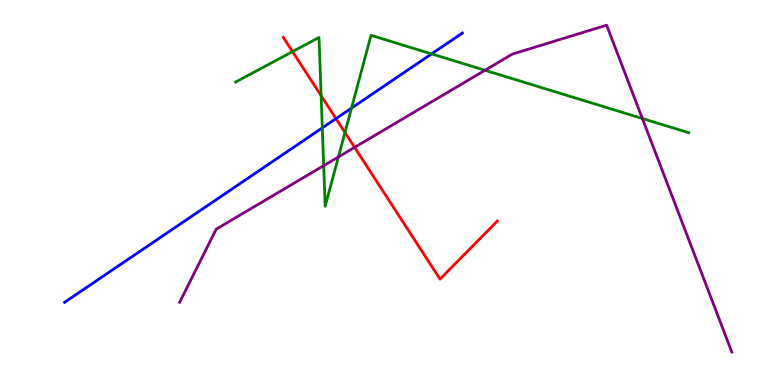[{'lines': ['blue', 'red'], 'intersections': [{'x': 4.34, 'y': 6.92}]}, {'lines': ['green', 'red'], 'intersections': [{'x': 3.77, 'y': 8.66}, {'x': 4.14, 'y': 7.51}, {'x': 4.45, 'y': 6.56}]}, {'lines': ['purple', 'red'], 'intersections': [{'x': 4.58, 'y': 6.17}]}, {'lines': ['blue', 'green'], 'intersections': [{'x': 4.16, 'y': 6.68}, {'x': 4.54, 'y': 7.19}, {'x': 5.57, 'y': 8.6}]}, {'lines': ['blue', 'purple'], 'intersections': []}, {'lines': ['green', 'purple'], 'intersections': [{'x': 4.18, 'y': 5.7}, {'x': 4.37, 'y': 5.92}, {'x': 6.26, 'y': 8.17}, {'x': 8.29, 'y': 6.92}]}]